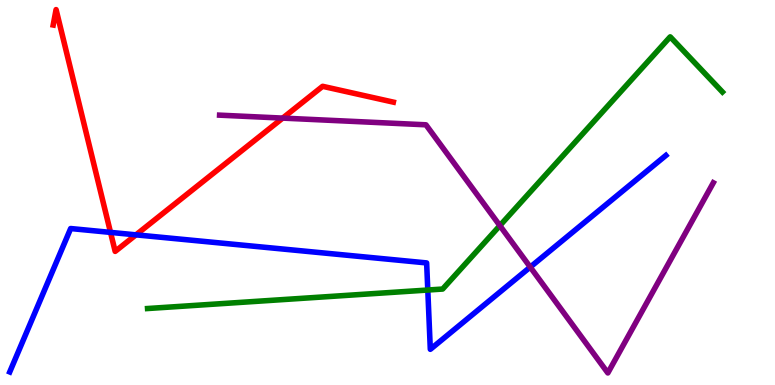[{'lines': ['blue', 'red'], 'intersections': [{'x': 1.43, 'y': 3.96}, {'x': 1.75, 'y': 3.9}]}, {'lines': ['green', 'red'], 'intersections': []}, {'lines': ['purple', 'red'], 'intersections': [{'x': 3.65, 'y': 6.93}]}, {'lines': ['blue', 'green'], 'intersections': [{'x': 5.52, 'y': 2.47}]}, {'lines': ['blue', 'purple'], 'intersections': [{'x': 6.84, 'y': 3.06}]}, {'lines': ['green', 'purple'], 'intersections': [{'x': 6.45, 'y': 4.14}]}]